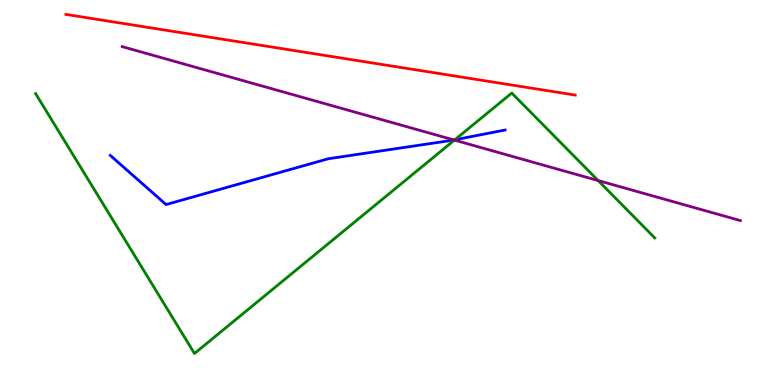[{'lines': ['blue', 'red'], 'intersections': []}, {'lines': ['green', 'red'], 'intersections': []}, {'lines': ['purple', 'red'], 'intersections': []}, {'lines': ['blue', 'green'], 'intersections': [{'x': 5.87, 'y': 6.37}]}, {'lines': ['blue', 'purple'], 'intersections': [{'x': 5.86, 'y': 6.36}]}, {'lines': ['green', 'purple'], 'intersections': [{'x': 5.86, 'y': 6.36}, {'x': 7.72, 'y': 5.31}]}]